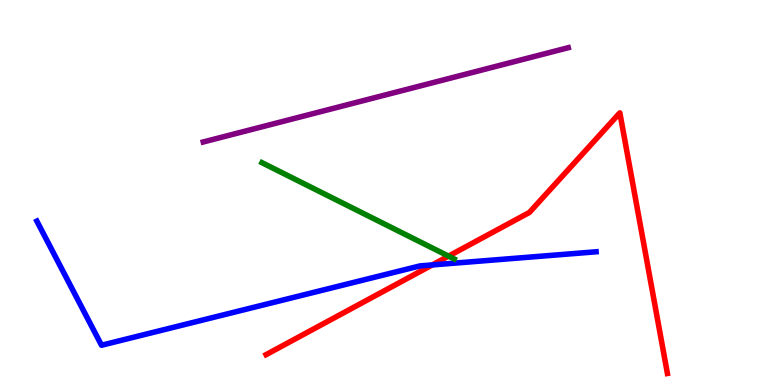[{'lines': ['blue', 'red'], 'intersections': [{'x': 5.58, 'y': 3.12}]}, {'lines': ['green', 'red'], 'intersections': [{'x': 5.79, 'y': 3.35}]}, {'lines': ['purple', 'red'], 'intersections': []}, {'lines': ['blue', 'green'], 'intersections': []}, {'lines': ['blue', 'purple'], 'intersections': []}, {'lines': ['green', 'purple'], 'intersections': []}]